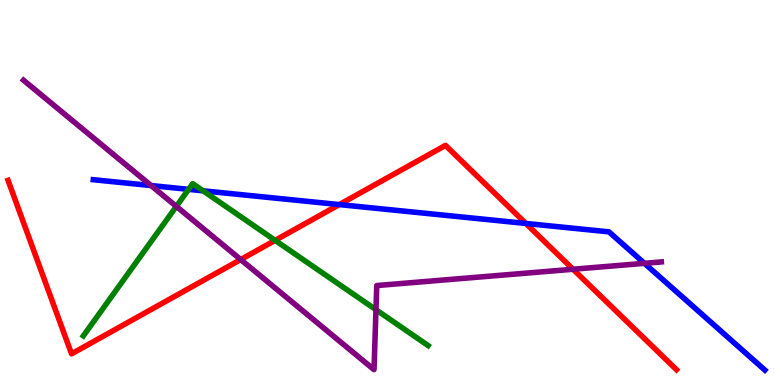[{'lines': ['blue', 'red'], 'intersections': [{'x': 4.38, 'y': 4.69}, {'x': 6.79, 'y': 4.2}]}, {'lines': ['green', 'red'], 'intersections': [{'x': 3.55, 'y': 3.76}]}, {'lines': ['purple', 'red'], 'intersections': [{'x': 3.11, 'y': 3.26}, {'x': 7.39, 'y': 3.01}]}, {'lines': ['blue', 'green'], 'intersections': [{'x': 2.43, 'y': 5.08}, {'x': 2.62, 'y': 5.04}]}, {'lines': ['blue', 'purple'], 'intersections': [{'x': 1.95, 'y': 5.18}, {'x': 8.32, 'y': 3.16}]}, {'lines': ['green', 'purple'], 'intersections': [{'x': 2.28, 'y': 4.64}, {'x': 4.85, 'y': 1.96}]}]